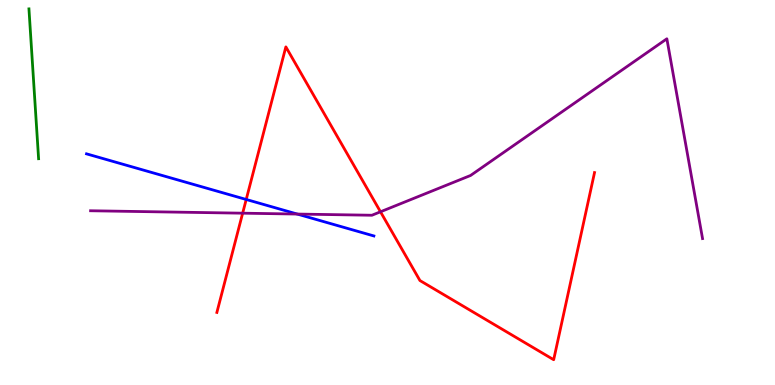[{'lines': ['blue', 'red'], 'intersections': [{'x': 3.18, 'y': 4.82}]}, {'lines': ['green', 'red'], 'intersections': []}, {'lines': ['purple', 'red'], 'intersections': [{'x': 3.13, 'y': 4.46}, {'x': 4.91, 'y': 4.5}]}, {'lines': ['blue', 'green'], 'intersections': []}, {'lines': ['blue', 'purple'], 'intersections': [{'x': 3.84, 'y': 4.44}]}, {'lines': ['green', 'purple'], 'intersections': []}]